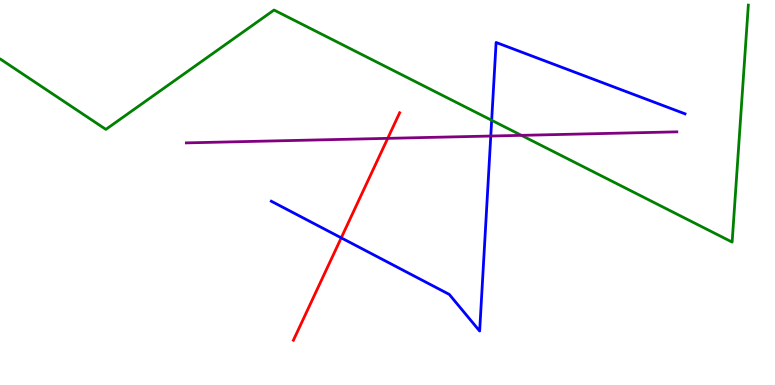[{'lines': ['blue', 'red'], 'intersections': [{'x': 4.4, 'y': 3.82}]}, {'lines': ['green', 'red'], 'intersections': []}, {'lines': ['purple', 'red'], 'intersections': [{'x': 5.0, 'y': 6.41}]}, {'lines': ['blue', 'green'], 'intersections': [{'x': 6.34, 'y': 6.88}]}, {'lines': ['blue', 'purple'], 'intersections': [{'x': 6.33, 'y': 6.47}]}, {'lines': ['green', 'purple'], 'intersections': [{'x': 6.73, 'y': 6.48}]}]